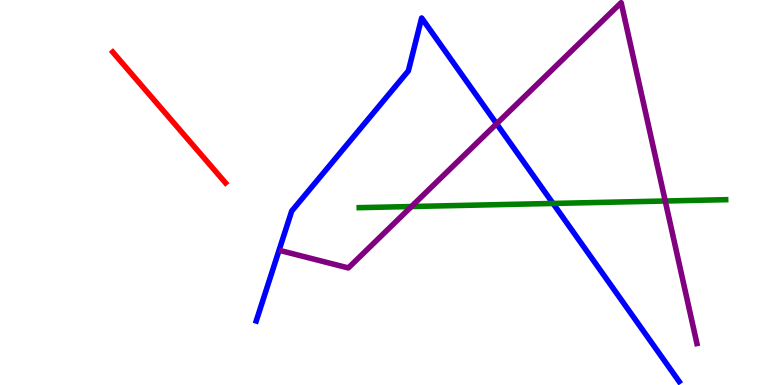[{'lines': ['blue', 'red'], 'intersections': []}, {'lines': ['green', 'red'], 'intersections': []}, {'lines': ['purple', 'red'], 'intersections': []}, {'lines': ['blue', 'green'], 'intersections': [{'x': 7.14, 'y': 4.72}]}, {'lines': ['blue', 'purple'], 'intersections': [{'x': 6.41, 'y': 6.79}]}, {'lines': ['green', 'purple'], 'intersections': [{'x': 5.31, 'y': 4.64}, {'x': 8.58, 'y': 4.78}]}]